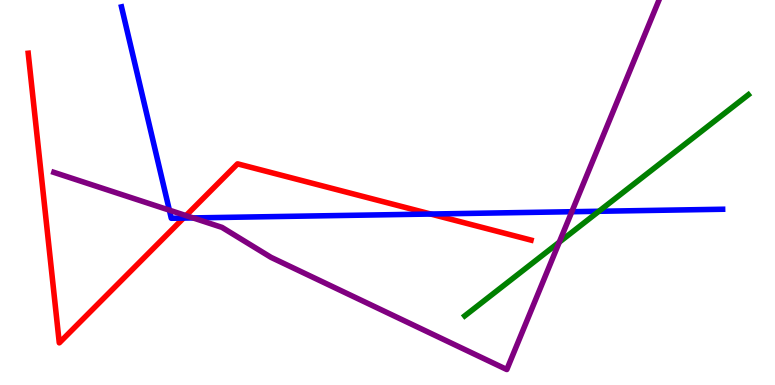[{'lines': ['blue', 'red'], 'intersections': [{'x': 2.37, 'y': 4.34}, {'x': 5.56, 'y': 4.44}]}, {'lines': ['green', 'red'], 'intersections': []}, {'lines': ['purple', 'red'], 'intersections': [{'x': 2.4, 'y': 4.4}]}, {'lines': ['blue', 'green'], 'intersections': [{'x': 7.73, 'y': 4.51}]}, {'lines': ['blue', 'purple'], 'intersections': [{'x': 2.19, 'y': 4.54}, {'x': 2.49, 'y': 4.34}, {'x': 7.38, 'y': 4.5}]}, {'lines': ['green', 'purple'], 'intersections': [{'x': 7.22, 'y': 3.71}]}]